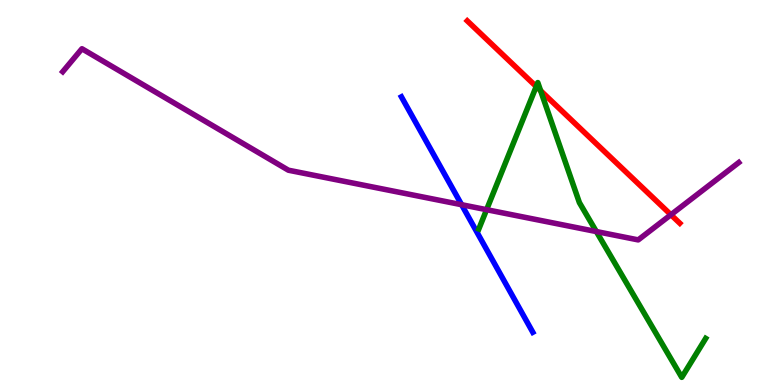[{'lines': ['blue', 'red'], 'intersections': []}, {'lines': ['green', 'red'], 'intersections': [{'x': 6.92, 'y': 7.75}, {'x': 6.98, 'y': 7.64}]}, {'lines': ['purple', 'red'], 'intersections': [{'x': 8.66, 'y': 4.42}]}, {'lines': ['blue', 'green'], 'intersections': []}, {'lines': ['blue', 'purple'], 'intersections': [{'x': 5.96, 'y': 4.68}]}, {'lines': ['green', 'purple'], 'intersections': [{'x': 6.28, 'y': 4.55}, {'x': 7.69, 'y': 3.99}]}]